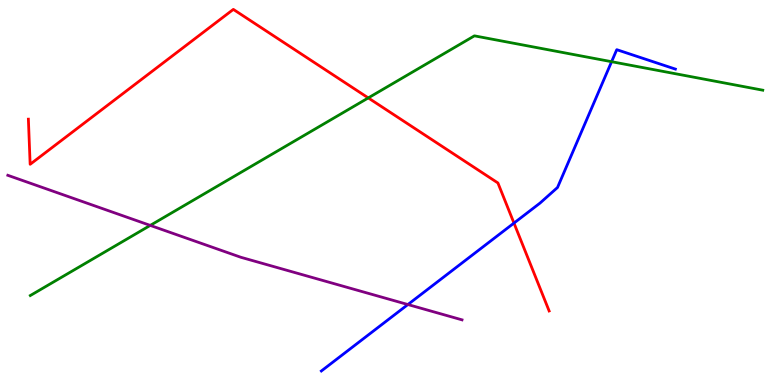[{'lines': ['blue', 'red'], 'intersections': [{'x': 6.63, 'y': 4.21}]}, {'lines': ['green', 'red'], 'intersections': [{'x': 4.75, 'y': 7.46}]}, {'lines': ['purple', 'red'], 'intersections': []}, {'lines': ['blue', 'green'], 'intersections': [{'x': 7.89, 'y': 8.4}]}, {'lines': ['blue', 'purple'], 'intersections': [{'x': 5.26, 'y': 2.09}]}, {'lines': ['green', 'purple'], 'intersections': [{'x': 1.94, 'y': 4.15}]}]